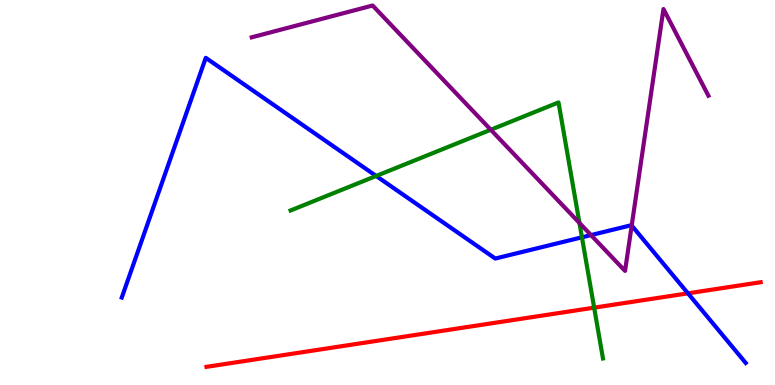[{'lines': ['blue', 'red'], 'intersections': [{'x': 8.88, 'y': 2.38}]}, {'lines': ['green', 'red'], 'intersections': [{'x': 7.67, 'y': 2.01}]}, {'lines': ['purple', 'red'], 'intersections': []}, {'lines': ['blue', 'green'], 'intersections': [{'x': 4.85, 'y': 5.43}, {'x': 7.51, 'y': 3.84}]}, {'lines': ['blue', 'purple'], 'intersections': [{'x': 7.63, 'y': 3.89}, {'x': 8.15, 'y': 4.14}]}, {'lines': ['green', 'purple'], 'intersections': [{'x': 6.33, 'y': 6.63}, {'x': 7.48, 'y': 4.21}]}]